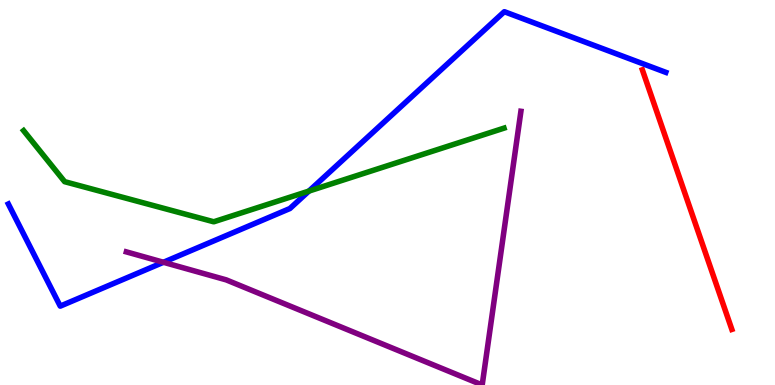[{'lines': ['blue', 'red'], 'intersections': []}, {'lines': ['green', 'red'], 'intersections': []}, {'lines': ['purple', 'red'], 'intersections': []}, {'lines': ['blue', 'green'], 'intersections': [{'x': 3.99, 'y': 5.04}]}, {'lines': ['blue', 'purple'], 'intersections': [{'x': 2.11, 'y': 3.19}]}, {'lines': ['green', 'purple'], 'intersections': []}]